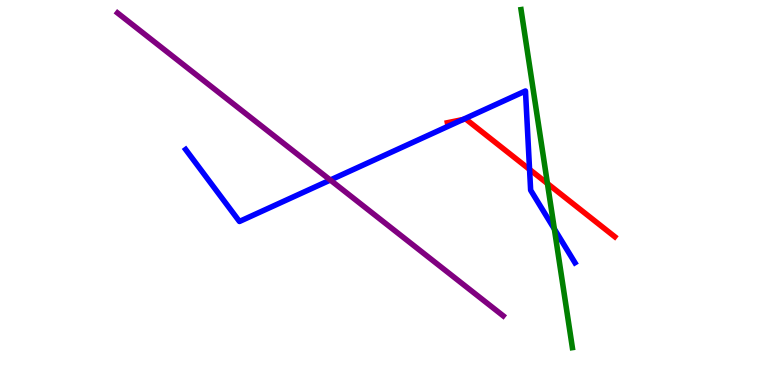[{'lines': ['blue', 'red'], 'intersections': [{'x': 5.97, 'y': 6.9}, {'x': 6.83, 'y': 5.6}]}, {'lines': ['green', 'red'], 'intersections': [{'x': 7.06, 'y': 5.23}]}, {'lines': ['purple', 'red'], 'intersections': []}, {'lines': ['blue', 'green'], 'intersections': [{'x': 7.15, 'y': 4.05}]}, {'lines': ['blue', 'purple'], 'intersections': [{'x': 4.26, 'y': 5.32}]}, {'lines': ['green', 'purple'], 'intersections': []}]